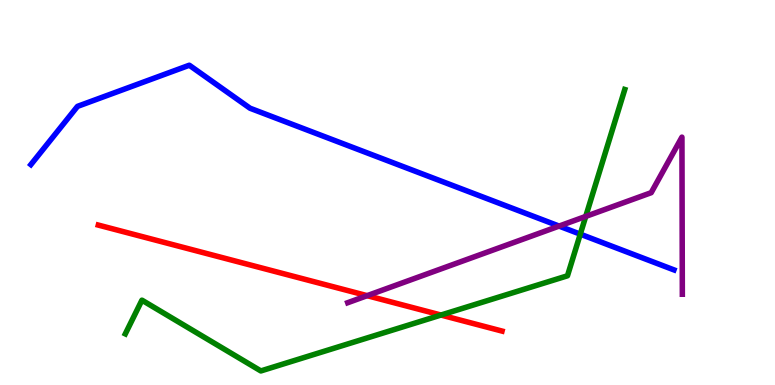[{'lines': ['blue', 'red'], 'intersections': []}, {'lines': ['green', 'red'], 'intersections': [{'x': 5.69, 'y': 1.82}]}, {'lines': ['purple', 'red'], 'intersections': [{'x': 4.74, 'y': 2.32}]}, {'lines': ['blue', 'green'], 'intersections': [{'x': 7.49, 'y': 3.92}]}, {'lines': ['blue', 'purple'], 'intersections': [{'x': 7.21, 'y': 4.13}]}, {'lines': ['green', 'purple'], 'intersections': [{'x': 7.56, 'y': 4.38}]}]